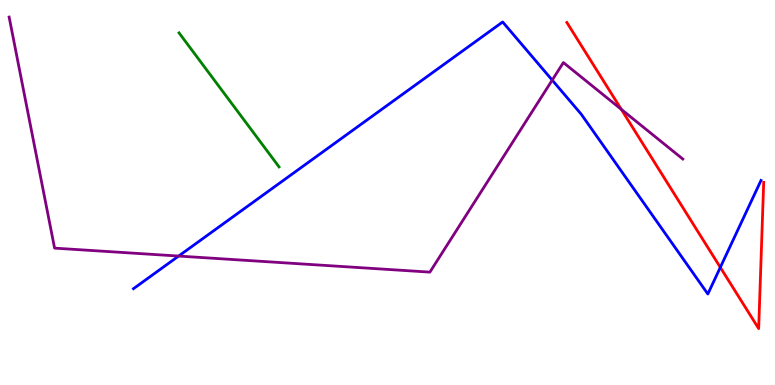[{'lines': ['blue', 'red'], 'intersections': [{'x': 9.29, 'y': 3.06}]}, {'lines': ['green', 'red'], 'intersections': []}, {'lines': ['purple', 'red'], 'intersections': [{'x': 8.02, 'y': 7.16}]}, {'lines': ['blue', 'green'], 'intersections': []}, {'lines': ['blue', 'purple'], 'intersections': [{'x': 2.3, 'y': 3.35}, {'x': 7.13, 'y': 7.92}]}, {'lines': ['green', 'purple'], 'intersections': []}]